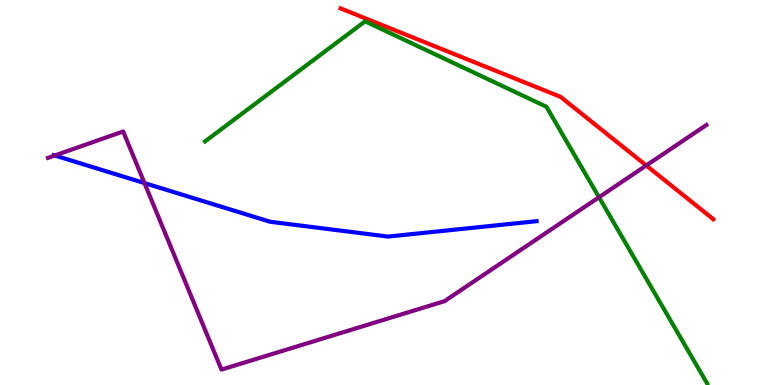[{'lines': ['blue', 'red'], 'intersections': []}, {'lines': ['green', 'red'], 'intersections': []}, {'lines': ['purple', 'red'], 'intersections': [{'x': 8.34, 'y': 5.7}]}, {'lines': ['blue', 'green'], 'intersections': []}, {'lines': ['blue', 'purple'], 'intersections': [{'x': 0.707, 'y': 5.96}, {'x': 1.86, 'y': 5.24}]}, {'lines': ['green', 'purple'], 'intersections': [{'x': 7.73, 'y': 4.88}]}]